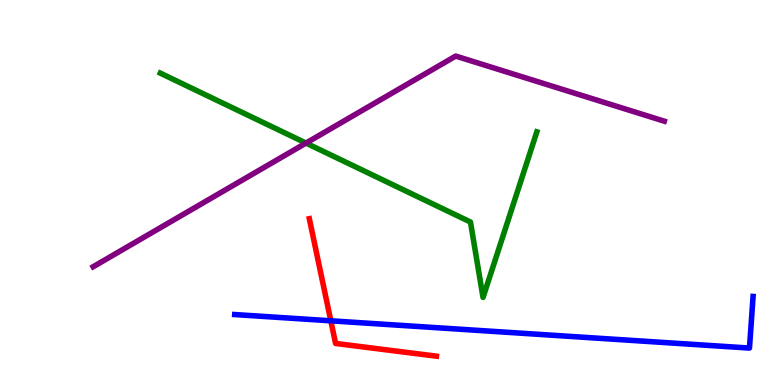[{'lines': ['blue', 'red'], 'intersections': [{'x': 4.27, 'y': 1.67}]}, {'lines': ['green', 'red'], 'intersections': []}, {'lines': ['purple', 'red'], 'intersections': []}, {'lines': ['blue', 'green'], 'intersections': []}, {'lines': ['blue', 'purple'], 'intersections': []}, {'lines': ['green', 'purple'], 'intersections': [{'x': 3.95, 'y': 6.28}]}]